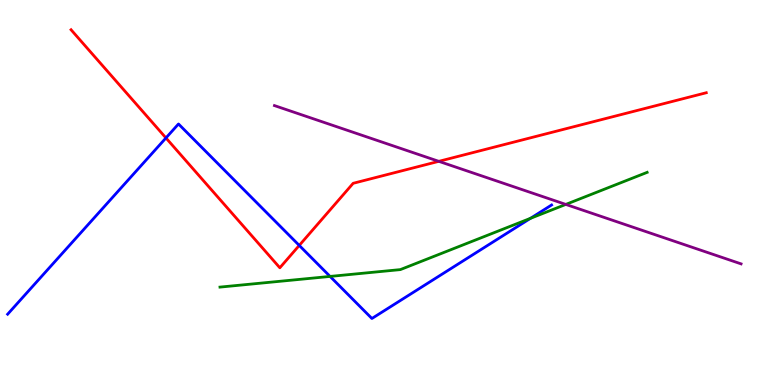[{'lines': ['blue', 'red'], 'intersections': [{'x': 2.14, 'y': 6.42}, {'x': 3.86, 'y': 3.63}]}, {'lines': ['green', 'red'], 'intersections': []}, {'lines': ['purple', 'red'], 'intersections': [{'x': 5.66, 'y': 5.81}]}, {'lines': ['blue', 'green'], 'intersections': [{'x': 4.26, 'y': 2.82}, {'x': 6.84, 'y': 4.33}]}, {'lines': ['blue', 'purple'], 'intersections': []}, {'lines': ['green', 'purple'], 'intersections': [{'x': 7.3, 'y': 4.69}]}]